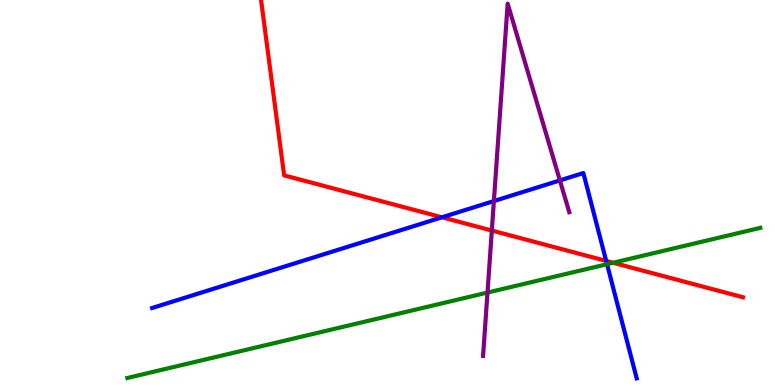[{'lines': ['blue', 'red'], 'intersections': [{'x': 5.7, 'y': 4.36}, {'x': 7.82, 'y': 3.22}]}, {'lines': ['green', 'red'], 'intersections': [{'x': 7.91, 'y': 3.18}]}, {'lines': ['purple', 'red'], 'intersections': [{'x': 6.35, 'y': 4.01}]}, {'lines': ['blue', 'green'], 'intersections': [{'x': 7.83, 'y': 3.14}]}, {'lines': ['blue', 'purple'], 'intersections': [{'x': 6.37, 'y': 4.78}, {'x': 7.22, 'y': 5.31}]}, {'lines': ['green', 'purple'], 'intersections': [{'x': 6.29, 'y': 2.4}]}]